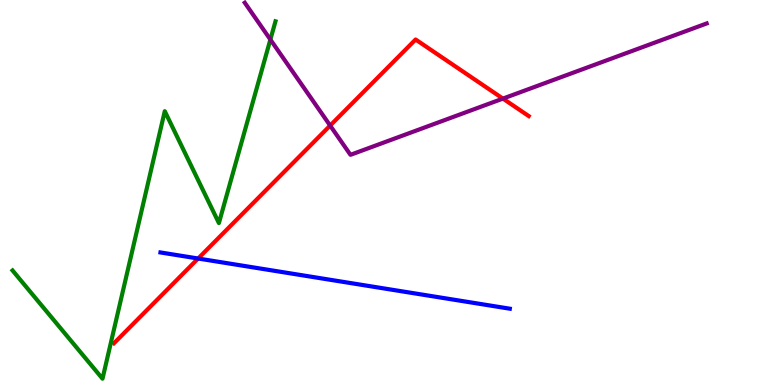[{'lines': ['blue', 'red'], 'intersections': [{'x': 2.56, 'y': 3.29}]}, {'lines': ['green', 'red'], 'intersections': []}, {'lines': ['purple', 'red'], 'intersections': [{'x': 4.26, 'y': 6.74}, {'x': 6.49, 'y': 7.44}]}, {'lines': ['blue', 'green'], 'intersections': []}, {'lines': ['blue', 'purple'], 'intersections': []}, {'lines': ['green', 'purple'], 'intersections': [{'x': 3.49, 'y': 8.97}]}]